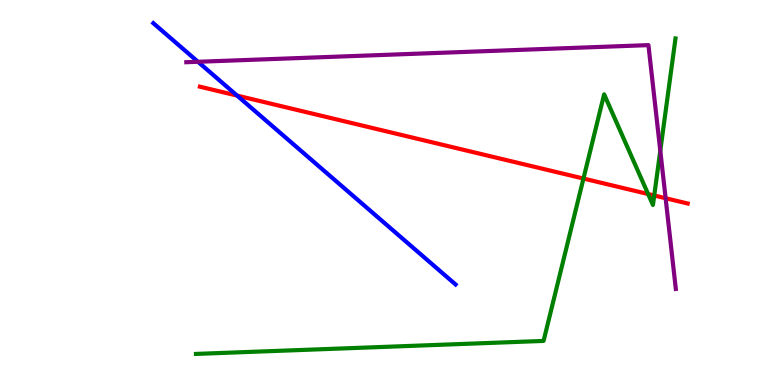[{'lines': ['blue', 'red'], 'intersections': [{'x': 3.06, 'y': 7.52}]}, {'lines': ['green', 'red'], 'intersections': [{'x': 7.53, 'y': 5.36}, {'x': 8.36, 'y': 4.96}, {'x': 8.44, 'y': 4.92}]}, {'lines': ['purple', 'red'], 'intersections': [{'x': 8.59, 'y': 4.85}]}, {'lines': ['blue', 'green'], 'intersections': []}, {'lines': ['blue', 'purple'], 'intersections': [{'x': 2.55, 'y': 8.4}]}, {'lines': ['green', 'purple'], 'intersections': [{'x': 8.52, 'y': 6.08}]}]